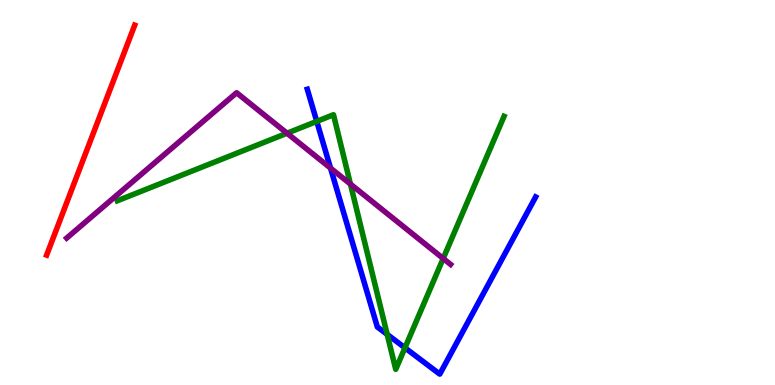[{'lines': ['blue', 'red'], 'intersections': []}, {'lines': ['green', 'red'], 'intersections': []}, {'lines': ['purple', 'red'], 'intersections': []}, {'lines': ['blue', 'green'], 'intersections': [{'x': 4.09, 'y': 6.85}, {'x': 5.0, 'y': 1.31}, {'x': 5.23, 'y': 0.966}]}, {'lines': ['blue', 'purple'], 'intersections': [{'x': 4.26, 'y': 5.63}]}, {'lines': ['green', 'purple'], 'intersections': [{'x': 3.7, 'y': 6.54}, {'x': 4.52, 'y': 5.22}, {'x': 5.72, 'y': 3.29}]}]